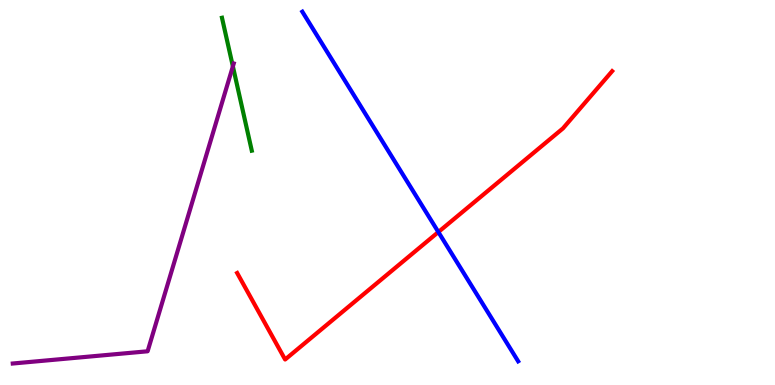[{'lines': ['blue', 'red'], 'intersections': [{'x': 5.66, 'y': 3.97}]}, {'lines': ['green', 'red'], 'intersections': []}, {'lines': ['purple', 'red'], 'intersections': []}, {'lines': ['blue', 'green'], 'intersections': []}, {'lines': ['blue', 'purple'], 'intersections': []}, {'lines': ['green', 'purple'], 'intersections': [{'x': 3.0, 'y': 8.28}]}]